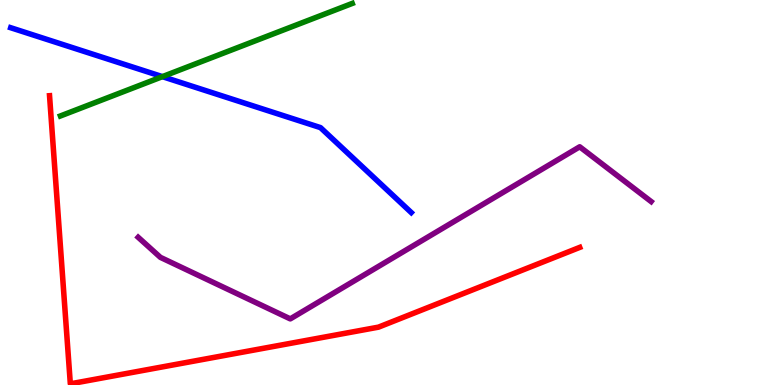[{'lines': ['blue', 'red'], 'intersections': []}, {'lines': ['green', 'red'], 'intersections': []}, {'lines': ['purple', 'red'], 'intersections': []}, {'lines': ['blue', 'green'], 'intersections': [{'x': 2.1, 'y': 8.01}]}, {'lines': ['blue', 'purple'], 'intersections': []}, {'lines': ['green', 'purple'], 'intersections': []}]